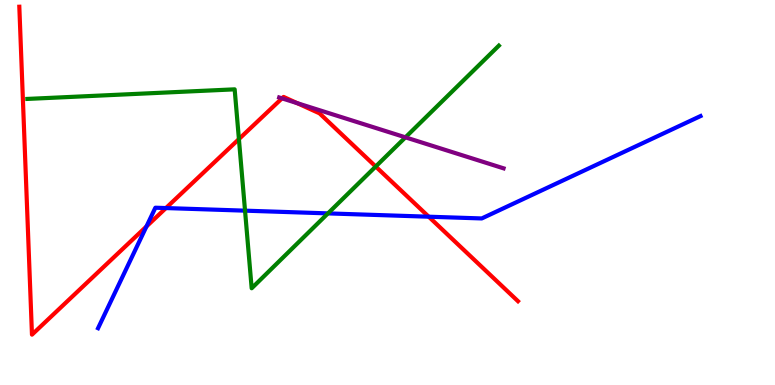[{'lines': ['blue', 'red'], 'intersections': [{'x': 1.89, 'y': 4.12}, {'x': 2.14, 'y': 4.6}, {'x': 5.53, 'y': 4.37}]}, {'lines': ['green', 'red'], 'intersections': [{'x': 3.08, 'y': 6.39}, {'x': 4.85, 'y': 5.67}]}, {'lines': ['purple', 'red'], 'intersections': [{'x': 3.64, 'y': 7.45}, {'x': 3.84, 'y': 7.32}]}, {'lines': ['blue', 'green'], 'intersections': [{'x': 3.16, 'y': 4.53}, {'x': 4.23, 'y': 4.46}]}, {'lines': ['blue', 'purple'], 'intersections': []}, {'lines': ['green', 'purple'], 'intersections': [{'x': 5.23, 'y': 6.43}]}]